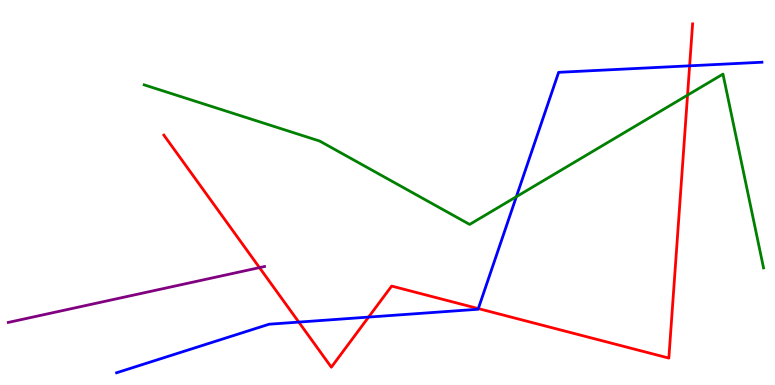[{'lines': ['blue', 'red'], 'intersections': [{'x': 3.86, 'y': 1.63}, {'x': 4.76, 'y': 1.76}, {'x': 6.17, 'y': 1.98}, {'x': 8.9, 'y': 8.29}]}, {'lines': ['green', 'red'], 'intersections': [{'x': 8.87, 'y': 7.53}]}, {'lines': ['purple', 'red'], 'intersections': [{'x': 3.35, 'y': 3.05}]}, {'lines': ['blue', 'green'], 'intersections': [{'x': 6.66, 'y': 4.89}]}, {'lines': ['blue', 'purple'], 'intersections': []}, {'lines': ['green', 'purple'], 'intersections': []}]